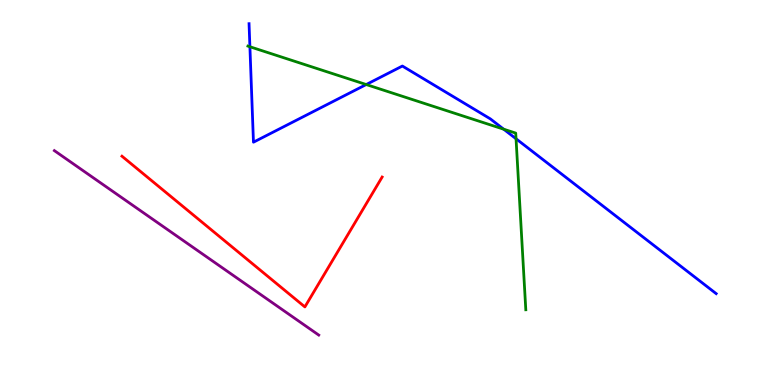[{'lines': ['blue', 'red'], 'intersections': []}, {'lines': ['green', 'red'], 'intersections': []}, {'lines': ['purple', 'red'], 'intersections': []}, {'lines': ['blue', 'green'], 'intersections': [{'x': 3.22, 'y': 8.79}, {'x': 4.73, 'y': 7.8}, {'x': 6.5, 'y': 6.64}, {'x': 6.66, 'y': 6.4}]}, {'lines': ['blue', 'purple'], 'intersections': []}, {'lines': ['green', 'purple'], 'intersections': []}]